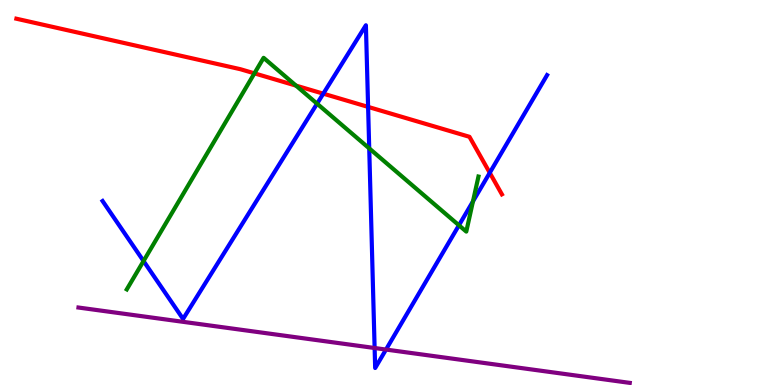[{'lines': ['blue', 'red'], 'intersections': [{'x': 4.17, 'y': 7.57}, {'x': 4.75, 'y': 7.22}, {'x': 6.32, 'y': 5.51}]}, {'lines': ['green', 'red'], 'intersections': [{'x': 3.28, 'y': 8.09}, {'x': 3.82, 'y': 7.78}]}, {'lines': ['purple', 'red'], 'intersections': []}, {'lines': ['blue', 'green'], 'intersections': [{'x': 1.85, 'y': 3.22}, {'x': 4.09, 'y': 7.31}, {'x': 4.76, 'y': 6.15}, {'x': 5.92, 'y': 4.15}, {'x': 6.1, 'y': 4.77}]}, {'lines': ['blue', 'purple'], 'intersections': [{'x': 4.83, 'y': 0.961}, {'x': 4.98, 'y': 0.921}]}, {'lines': ['green', 'purple'], 'intersections': []}]